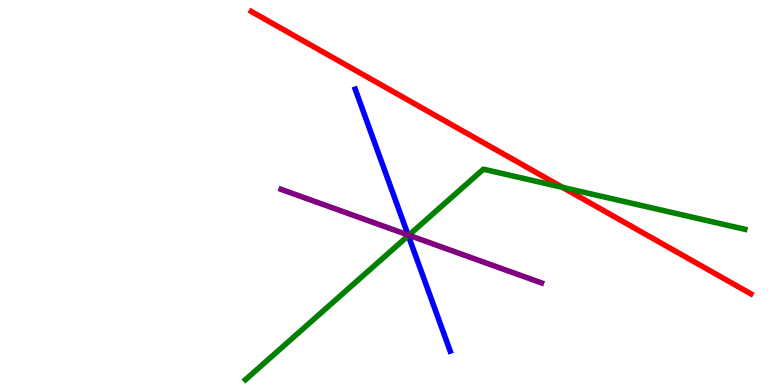[{'lines': ['blue', 'red'], 'intersections': []}, {'lines': ['green', 'red'], 'intersections': [{'x': 7.26, 'y': 5.13}]}, {'lines': ['purple', 'red'], 'intersections': []}, {'lines': ['blue', 'green'], 'intersections': [{'x': 5.27, 'y': 3.88}]}, {'lines': ['blue', 'purple'], 'intersections': [{'x': 5.27, 'y': 3.9}]}, {'lines': ['green', 'purple'], 'intersections': [{'x': 5.27, 'y': 3.89}]}]